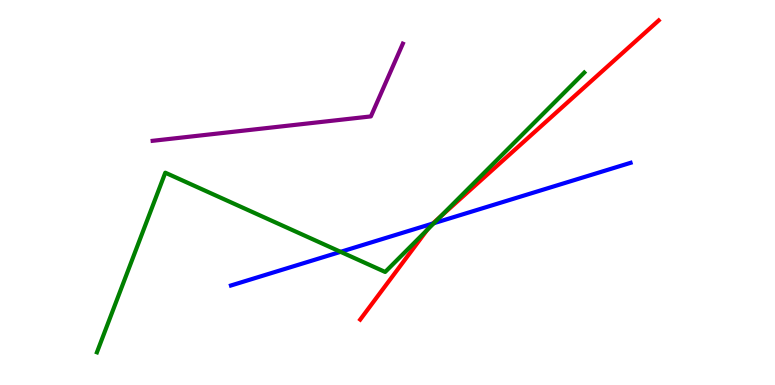[{'lines': ['blue', 'red'], 'intersections': [{'x': 5.58, 'y': 4.19}]}, {'lines': ['green', 'red'], 'intersections': [{'x': 5.51, 'y': 4.03}, {'x': 5.68, 'y': 4.36}]}, {'lines': ['purple', 'red'], 'intersections': []}, {'lines': ['blue', 'green'], 'intersections': [{'x': 4.39, 'y': 3.46}, {'x': 5.6, 'y': 4.2}]}, {'lines': ['blue', 'purple'], 'intersections': []}, {'lines': ['green', 'purple'], 'intersections': []}]